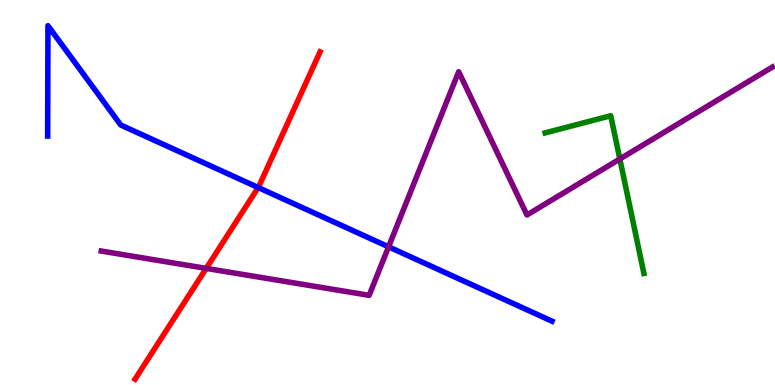[{'lines': ['blue', 'red'], 'intersections': [{'x': 3.33, 'y': 5.13}]}, {'lines': ['green', 'red'], 'intersections': []}, {'lines': ['purple', 'red'], 'intersections': [{'x': 2.66, 'y': 3.03}]}, {'lines': ['blue', 'green'], 'intersections': []}, {'lines': ['blue', 'purple'], 'intersections': [{'x': 5.01, 'y': 3.59}]}, {'lines': ['green', 'purple'], 'intersections': [{'x': 8.0, 'y': 5.87}]}]